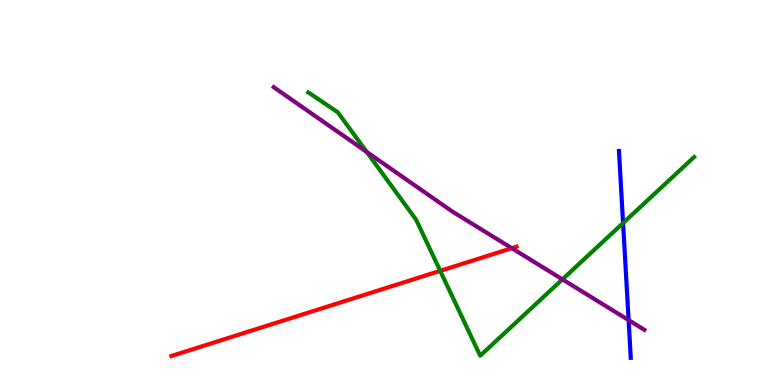[{'lines': ['blue', 'red'], 'intersections': []}, {'lines': ['green', 'red'], 'intersections': [{'x': 5.68, 'y': 2.96}]}, {'lines': ['purple', 'red'], 'intersections': [{'x': 6.6, 'y': 3.55}]}, {'lines': ['blue', 'green'], 'intersections': [{'x': 8.04, 'y': 4.21}]}, {'lines': ['blue', 'purple'], 'intersections': [{'x': 8.11, 'y': 1.69}]}, {'lines': ['green', 'purple'], 'intersections': [{'x': 4.73, 'y': 6.05}, {'x': 7.26, 'y': 2.74}]}]